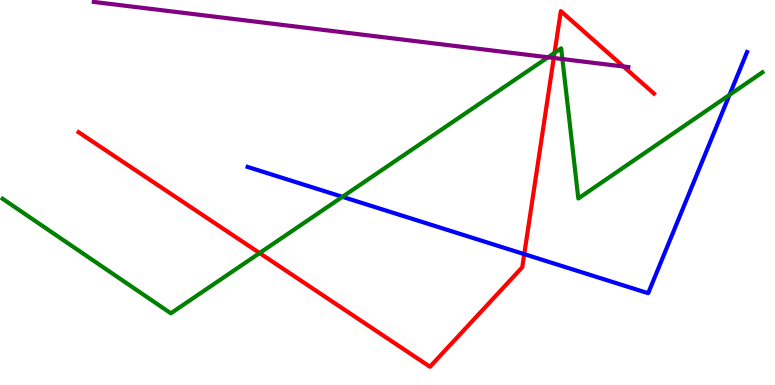[{'lines': ['blue', 'red'], 'intersections': [{'x': 6.76, 'y': 3.4}]}, {'lines': ['green', 'red'], 'intersections': [{'x': 3.35, 'y': 3.43}, {'x': 7.16, 'y': 8.63}]}, {'lines': ['purple', 'red'], 'intersections': [{'x': 7.15, 'y': 8.49}, {'x': 8.04, 'y': 8.27}]}, {'lines': ['blue', 'green'], 'intersections': [{'x': 4.42, 'y': 4.89}, {'x': 9.41, 'y': 7.54}]}, {'lines': ['blue', 'purple'], 'intersections': []}, {'lines': ['green', 'purple'], 'intersections': [{'x': 7.07, 'y': 8.51}, {'x': 7.26, 'y': 8.47}]}]